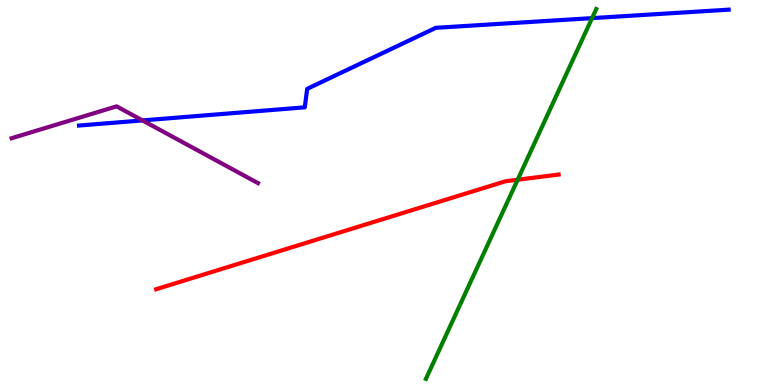[{'lines': ['blue', 'red'], 'intersections': []}, {'lines': ['green', 'red'], 'intersections': [{'x': 6.68, 'y': 5.33}]}, {'lines': ['purple', 'red'], 'intersections': []}, {'lines': ['blue', 'green'], 'intersections': [{'x': 7.64, 'y': 9.53}]}, {'lines': ['blue', 'purple'], 'intersections': [{'x': 1.84, 'y': 6.87}]}, {'lines': ['green', 'purple'], 'intersections': []}]